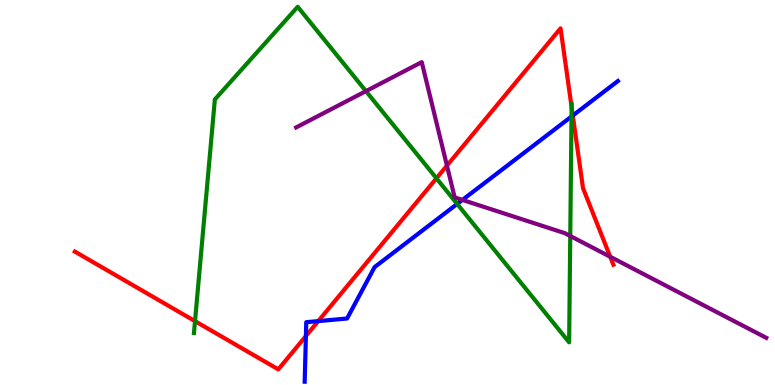[{'lines': ['blue', 'red'], 'intersections': [{'x': 3.95, 'y': 1.27}, {'x': 4.11, 'y': 1.66}, {'x': 7.39, 'y': 7.0}]}, {'lines': ['green', 'red'], 'intersections': [{'x': 2.52, 'y': 1.66}, {'x': 5.63, 'y': 5.37}, {'x': 7.38, 'y': 7.22}]}, {'lines': ['purple', 'red'], 'intersections': [{'x': 5.77, 'y': 5.7}, {'x': 7.87, 'y': 3.33}]}, {'lines': ['blue', 'green'], 'intersections': [{'x': 5.9, 'y': 4.7}, {'x': 7.37, 'y': 6.97}]}, {'lines': ['blue', 'purple'], 'intersections': [{'x': 5.97, 'y': 4.81}]}, {'lines': ['green', 'purple'], 'intersections': [{'x': 4.72, 'y': 7.63}, {'x': 7.36, 'y': 3.87}]}]